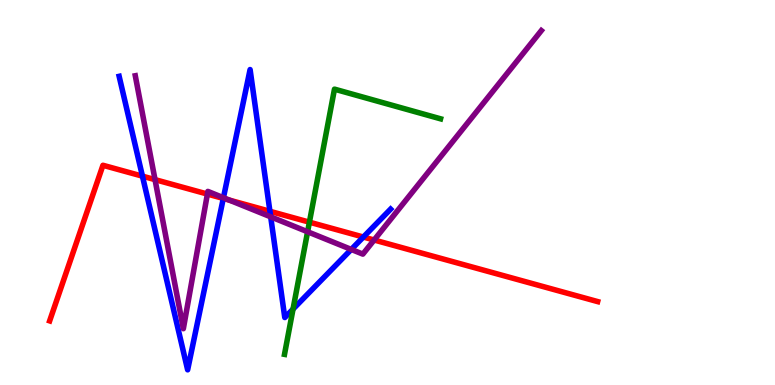[{'lines': ['blue', 'red'], 'intersections': [{'x': 1.84, 'y': 5.42}, {'x': 2.88, 'y': 4.85}, {'x': 3.48, 'y': 4.51}, {'x': 4.69, 'y': 3.84}]}, {'lines': ['green', 'red'], 'intersections': [{'x': 3.99, 'y': 4.23}]}, {'lines': ['purple', 'red'], 'intersections': [{'x': 2.0, 'y': 5.33}, {'x': 2.68, 'y': 4.96}, {'x': 2.96, 'y': 4.8}, {'x': 4.83, 'y': 3.77}]}, {'lines': ['blue', 'green'], 'intersections': [{'x': 3.78, 'y': 1.97}]}, {'lines': ['blue', 'purple'], 'intersections': [{'x': 2.88, 'y': 4.86}, {'x': 3.49, 'y': 4.37}, {'x': 4.53, 'y': 3.52}]}, {'lines': ['green', 'purple'], 'intersections': [{'x': 3.97, 'y': 3.98}]}]